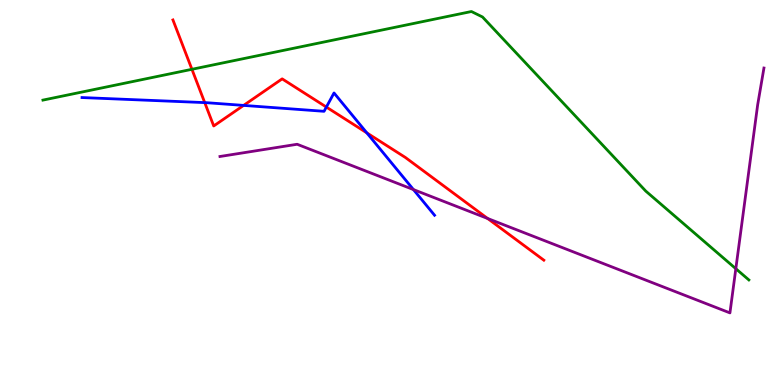[{'lines': ['blue', 'red'], 'intersections': [{'x': 2.64, 'y': 7.33}, {'x': 3.14, 'y': 7.26}, {'x': 4.21, 'y': 7.22}, {'x': 4.73, 'y': 6.55}]}, {'lines': ['green', 'red'], 'intersections': [{'x': 2.48, 'y': 8.2}]}, {'lines': ['purple', 'red'], 'intersections': [{'x': 6.29, 'y': 4.33}]}, {'lines': ['blue', 'green'], 'intersections': []}, {'lines': ['blue', 'purple'], 'intersections': [{'x': 5.33, 'y': 5.08}]}, {'lines': ['green', 'purple'], 'intersections': [{'x': 9.49, 'y': 3.02}]}]